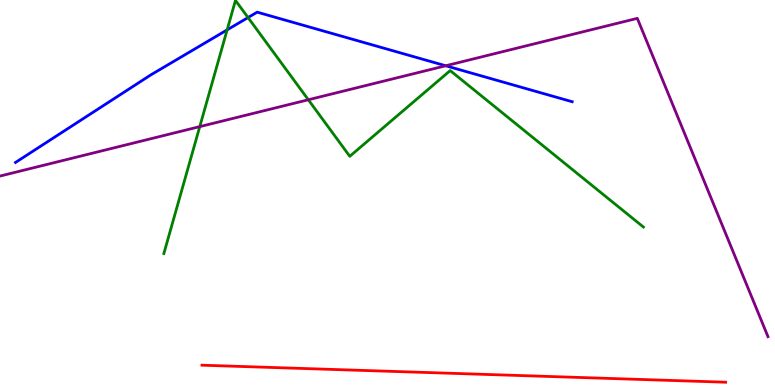[{'lines': ['blue', 'red'], 'intersections': []}, {'lines': ['green', 'red'], 'intersections': []}, {'lines': ['purple', 'red'], 'intersections': []}, {'lines': ['blue', 'green'], 'intersections': [{'x': 2.93, 'y': 9.22}, {'x': 3.2, 'y': 9.54}]}, {'lines': ['blue', 'purple'], 'intersections': [{'x': 5.75, 'y': 8.29}]}, {'lines': ['green', 'purple'], 'intersections': [{'x': 2.58, 'y': 6.71}, {'x': 3.98, 'y': 7.41}]}]